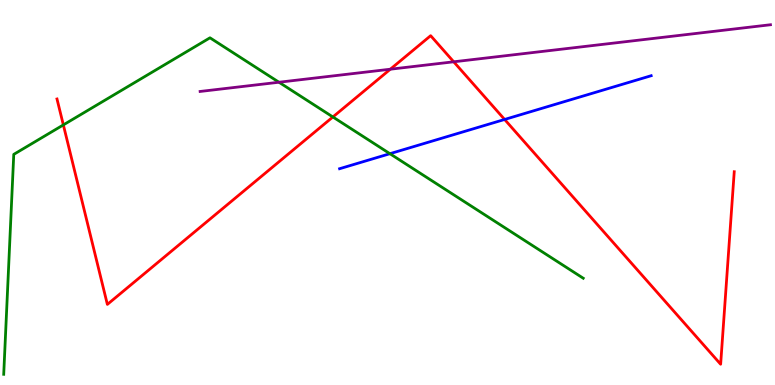[{'lines': ['blue', 'red'], 'intersections': [{'x': 6.51, 'y': 6.9}]}, {'lines': ['green', 'red'], 'intersections': [{'x': 0.817, 'y': 6.76}, {'x': 4.3, 'y': 6.96}]}, {'lines': ['purple', 'red'], 'intersections': [{'x': 5.04, 'y': 8.2}, {'x': 5.85, 'y': 8.39}]}, {'lines': ['blue', 'green'], 'intersections': [{'x': 5.03, 'y': 6.01}]}, {'lines': ['blue', 'purple'], 'intersections': []}, {'lines': ['green', 'purple'], 'intersections': [{'x': 3.6, 'y': 7.86}]}]